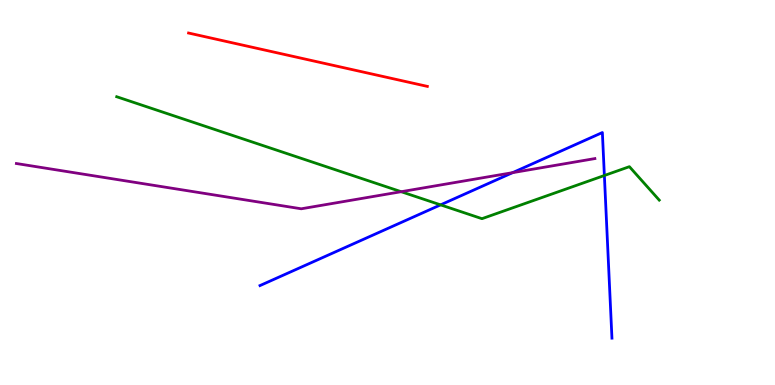[{'lines': ['blue', 'red'], 'intersections': []}, {'lines': ['green', 'red'], 'intersections': []}, {'lines': ['purple', 'red'], 'intersections': []}, {'lines': ['blue', 'green'], 'intersections': [{'x': 5.68, 'y': 4.68}, {'x': 7.8, 'y': 5.44}]}, {'lines': ['blue', 'purple'], 'intersections': [{'x': 6.61, 'y': 5.52}]}, {'lines': ['green', 'purple'], 'intersections': [{'x': 5.18, 'y': 5.02}]}]